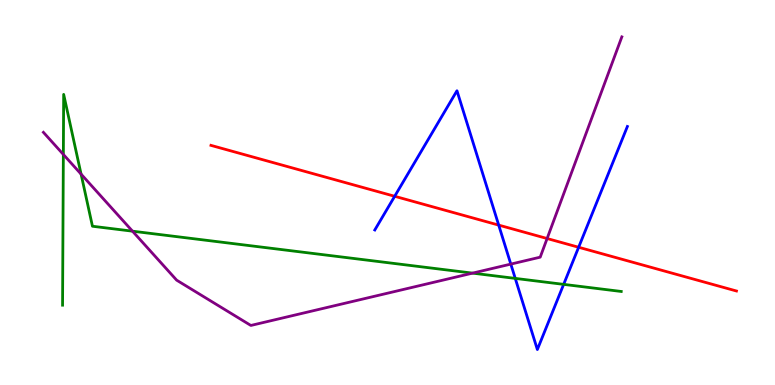[{'lines': ['blue', 'red'], 'intersections': [{'x': 5.09, 'y': 4.9}, {'x': 6.43, 'y': 4.15}, {'x': 7.47, 'y': 3.58}]}, {'lines': ['green', 'red'], 'intersections': []}, {'lines': ['purple', 'red'], 'intersections': [{'x': 7.06, 'y': 3.8}]}, {'lines': ['blue', 'green'], 'intersections': [{'x': 6.65, 'y': 2.77}, {'x': 7.27, 'y': 2.61}]}, {'lines': ['blue', 'purple'], 'intersections': [{'x': 6.59, 'y': 3.14}]}, {'lines': ['green', 'purple'], 'intersections': [{'x': 0.817, 'y': 5.99}, {'x': 1.05, 'y': 5.48}, {'x': 1.71, 'y': 4.0}, {'x': 6.1, 'y': 2.91}]}]